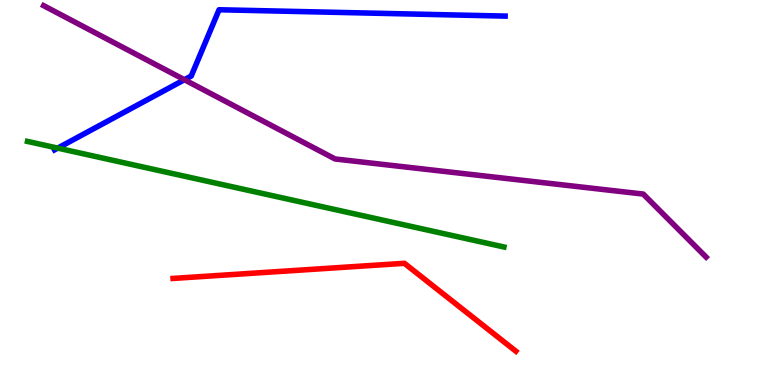[{'lines': ['blue', 'red'], 'intersections': []}, {'lines': ['green', 'red'], 'intersections': []}, {'lines': ['purple', 'red'], 'intersections': []}, {'lines': ['blue', 'green'], 'intersections': [{'x': 0.745, 'y': 6.15}]}, {'lines': ['blue', 'purple'], 'intersections': [{'x': 2.38, 'y': 7.93}]}, {'lines': ['green', 'purple'], 'intersections': []}]